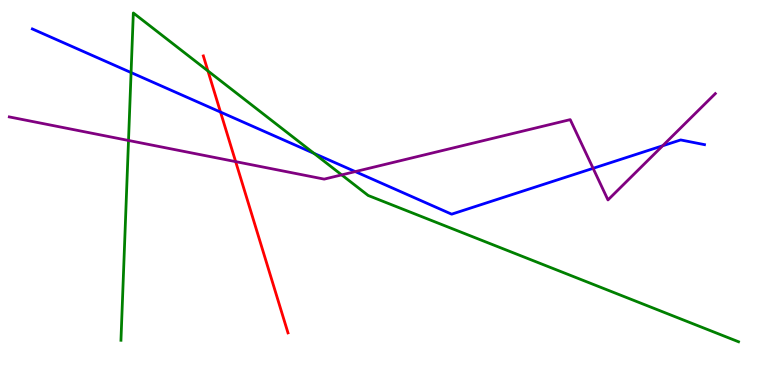[{'lines': ['blue', 'red'], 'intersections': [{'x': 2.85, 'y': 7.09}]}, {'lines': ['green', 'red'], 'intersections': [{'x': 2.68, 'y': 8.16}]}, {'lines': ['purple', 'red'], 'intersections': [{'x': 3.04, 'y': 5.8}]}, {'lines': ['blue', 'green'], 'intersections': [{'x': 1.69, 'y': 8.12}, {'x': 4.05, 'y': 6.02}]}, {'lines': ['blue', 'purple'], 'intersections': [{'x': 4.58, 'y': 5.54}, {'x': 7.65, 'y': 5.63}, {'x': 8.55, 'y': 6.21}]}, {'lines': ['green', 'purple'], 'intersections': [{'x': 1.66, 'y': 6.35}, {'x': 4.41, 'y': 5.46}]}]